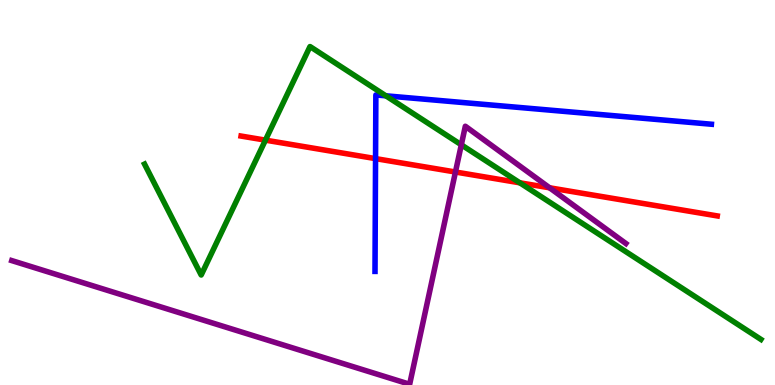[{'lines': ['blue', 'red'], 'intersections': [{'x': 4.85, 'y': 5.88}]}, {'lines': ['green', 'red'], 'intersections': [{'x': 3.42, 'y': 6.36}, {'x': 6.71, 'y': 5.25}]}, {'lines': ['purple', 'red'], 'intersections': [{'x': 5.88, 'y': 5.53}, {'x': 7.09, 'y': 5.12}]}, {'lines': ['blue', 'green'], 'intersections': [{'x': 4.98, 'y': 7.51}]}, {'lines': ['blue', 'purple'], 'intersections': []}, {'lines': ['green', 'purple'], 'intersections': [{'x': 5.95, 'y': 6.24}]}]